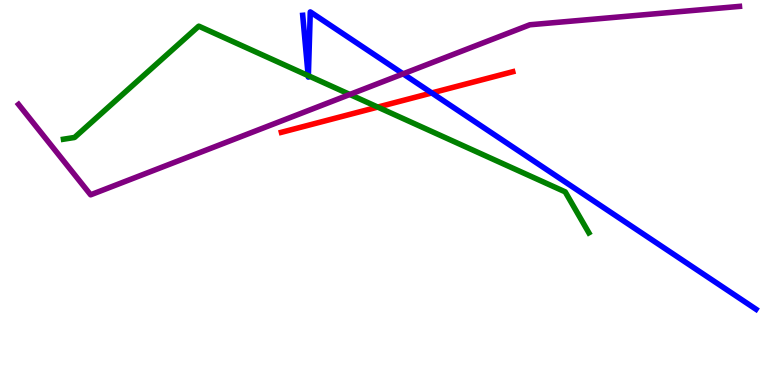[{'lines': ['blue', 'red'], 'intersections': [{'x': 5.57, 'y': 7.59}]}, {'lines': ['green', 'red'], 'intersections': [{'x': 4.87, 'y': 7.22}]}, {'lines': ['purple', 'red'], 'intersections': []}, {'lines': ['blue', 'green'], 'intersections': [{'x': 3.98, 'y': 8.04}, {'x': 3.98, 'y': 8.03}]}, {'lines': ['blue', 'purple'], 'intersections': [{'x': 5.2, 'y': 8.08}]}, {'lines': ['green', 'purple'], 'intersections': [{'x': 4.51, 'y': 7.55}]}]